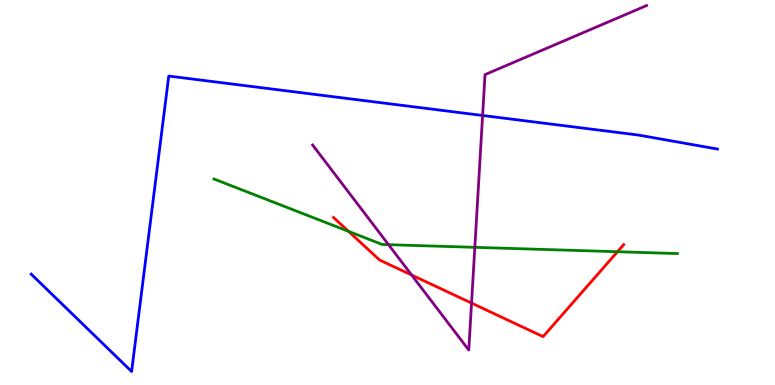[{'lines': ['blue', 'red'], 'intersections': []}, {'lines': ['green', 'red'], 'intersections': [{'x': 4.5, 'y': 3.99}, {'x': 7.97, 'y': 3.46}]}, {'lines': ['purple', 'red'], 'intersections': [{'x': 5.31, 'y': 2.86}, {'x': 6.08, 'y': 2.13}]}, {'lines': ['blue', 'green'], 'intersections': []}, {'lines': ['blue', 'purple'], 'intersections': [{'x': 6.23, 'y': 7.0}]}, {'lines': ['green', 'purple'], 'intersections': [{'x': 5.01, 'y': 3.64}, {'x': 6.13, 'y': 3.58}]}]